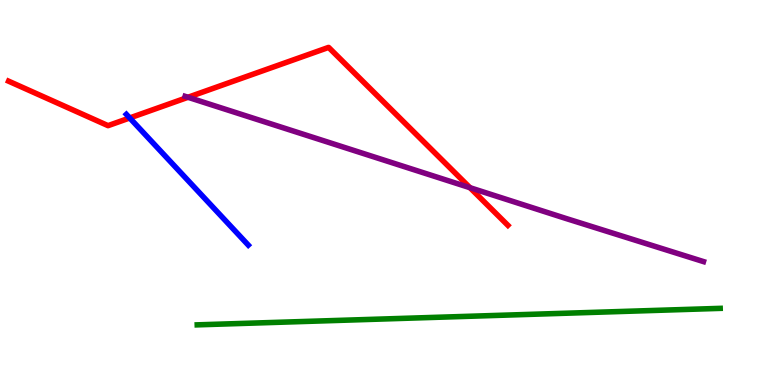[{'lines': ['blue', 'red'], 'intersections': [{'x': 1.67, 'y': 6.94}]}, {'lines': ['green', 'red'], 'intersections': []}, {'lines': ['purple', 'red'], 'intersections': [{'x': 2.43, 'y': 7.47}, {'x': 6.06, 'y': 5.12}]}, {'lines': ['blue', 'green'], 'intersections': []}, {'lines': ['blue', 'purple'], 'intersections': []}, {'lines': ['green', 'purple'], 'intersections': []}]